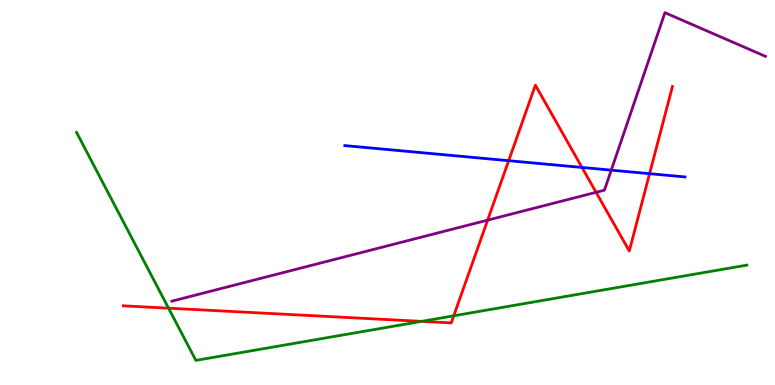[{'lines': ['blue', 'red'], 'intersections': [{'x': 6.56, 'y': 5.83}, {'x': 7.51, 'y': 5.65}, {'x': 8.38, 'y': 5.49}]}, {'lines': ['green', 'red'], 'intersections': [{'x': 2.17, 'y': 2.0}, {'x': 5.44, 'y': 1.65}, {'x': 5.85, 'y': 1.8}]}, {'lines': ['purple', 'red'], 'intersections': [{'x': 6.29, 'y': 4.28}, {'x': 7.69, 'y': 5.0}]}, {'lines': ['blue', 'green'], 'intersections': []}, {'lines': ['blue', 'purple'], 'intersections': [{'x': 7.89, 'y': 5.58}]}, {'lines': ['green', 'purple'], 'intersections': []}]